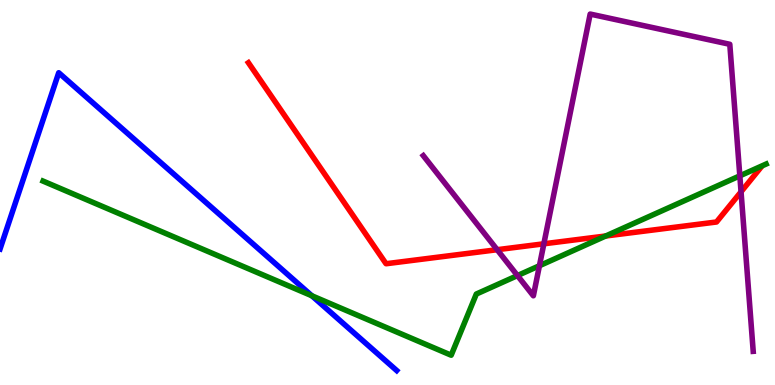[{'lines': ['blue', 'red'], 'intersections': []}, {'lines': ['green', 'red'], 'intersections': [{'x': 7.82, 'y': 3.87}]}, {'lines': ['purple', 'red'], 'intersections': [{'x': 6.41, 'y': 3.51}, {'x': 7.02, 'y': 3.67}, {'x': 9.56, 'y': 5.02}]}, {'lines': ['blue', 'green'], 'intersections': [{'x': 4.02, 'y': 2.32}]}, {'lines': ['blue', 'purple'], 'intersections': []}, {'lines': ['green', 'purple'], 'intersections': [{'x': 6.68, 'y': 2.84}, {'x': 6.96, 'y': 3.1}, {'x': 9.55, 'y': 5.43}]}]